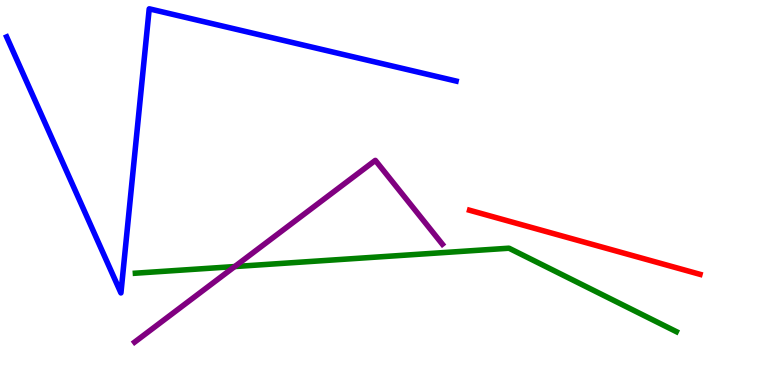[{'lines': ['blue', 'red'], 'intersections': []}, {'lines': ['green', 'red'], 'intersections': []}, {'lines': ['purple', 'red'], 'intersections': []}, {'lines': ['blue', 'green'], 'intersections': []}, {'lines': ['blue', 'purple'], 'intersections': []}, {'lines': ['green', 'purple'], 'intersections': [{'x': 3.03, 'y': 3.08}]}]